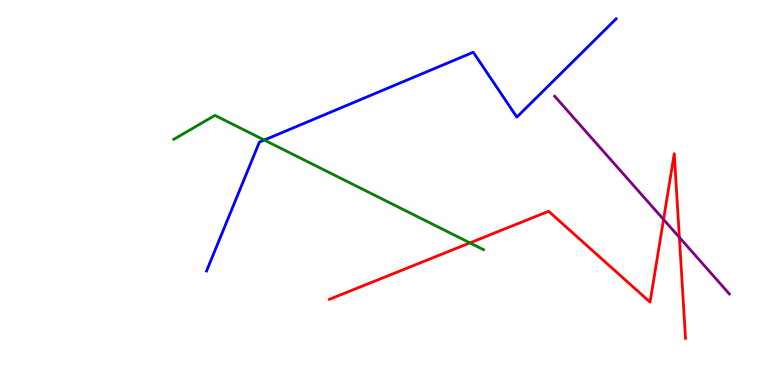[{'lines': ['blue', 'red'], 'intersections': []}, {'lines': ['green', 'red'], 'intersections': [{'x': 6.06, 'y': 3.69}]}, {'lines': ['purple', 'red'], 'intersections': [{'x': 8.56, 'y': 4.3}, {'x': 8.77, 'y': 3.83}]}, {'lines': ['blue', 'green'], 'intersections': [{'x': 3.41, 'y': 6.36}]}, {'lines': ['blue', 'purple'], 'intersections': []}, {'lines': ['green', 'purple'], 'intersections': []}]